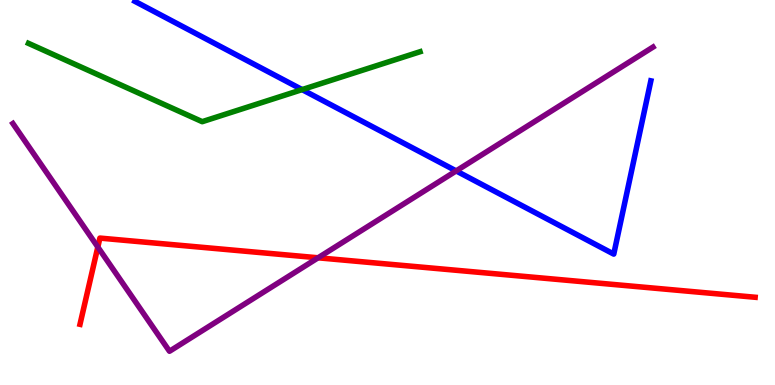[{'lines': ['blue', 'red'], 'intersections': []}, {'lines': ['green', 'red'], 'intersections': []}, {'lines': ['purple', 'red'], 'intersections': [{'x': 1.26, 'y': 3.58}, {'x': 4.1, 'y': 3.3}]}, {'lines': ['blue', 'green'], 'intersections': [{'x': 3.9, 'y': 7.67}]}, {'lines': ['blue', 'purple'], 'intersections': [{'x': 5.89, 'y': 5.56}]}, {'lines': ['green', 'purple'], 'intersections': []}]